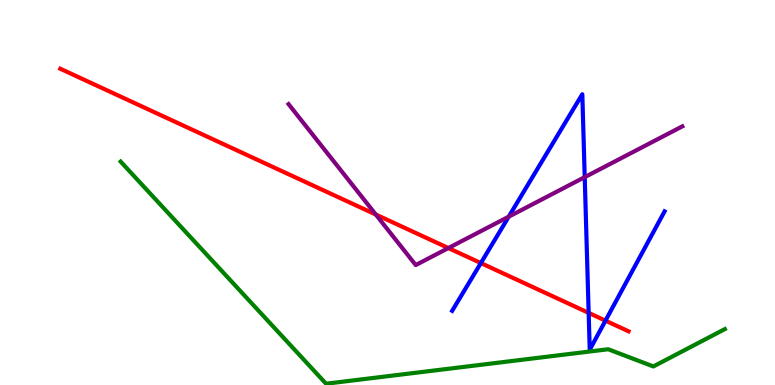[{'lines': ['blue', 'red'], 'intersections': [{'x': 6.2, 'y': 3.17}, {'x': 7.6, 'y': 1.87}, {'x': 7.81, 'y': 1.67}]}, {'lines': ['green', 'red'], 'intersections': []}, {'lines': ['purple', 'red'], 'intersections': [{'x': 4.85, 'y': 4.43}, {'x': 5.79, 'y': 3.56}]}, {'lines': ['blue', 'green'], 'intersections': []}, {'lines': ['blue', 'purple'], 'intersections': [{'x': 6.56, 'y': 4.37}, {'x': 7.54, 'y': 5.4}]}, {'lines': ['green', 'purple'], 'intersections': []}]